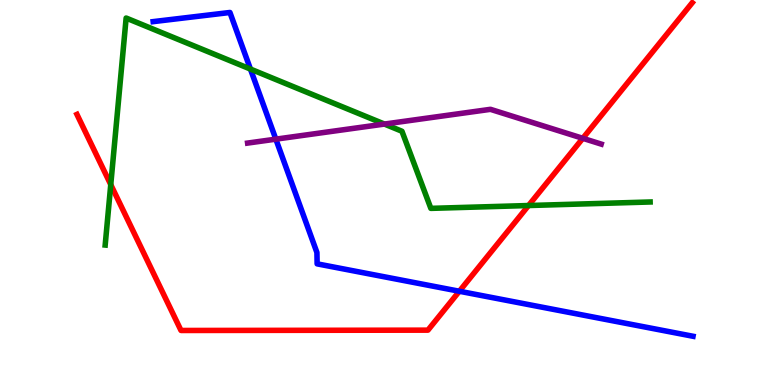[{'lines': ['blue', 'red'], 'intersections': [{'x': 5.93, 'y': 2.44}]}, {'lines': ['green', 'red'], 'intersections': [{'x': 1.43, 'y': 5.2}, {'x': 6.82, 'y': 4.66}]}, {'lines': ['purple', 'red'], 'intersections': [{'x': 7.52, 'y': 6.41}]}, {'lines': ['blue', 'green'], 'intersections': [{'x': 3.23, 'y': 8.21}]}, {'lines': ['blue', 'purple'], 'intersections': [{'x': 3.56, 'y': 6.39}]}, {'lines': ['green', 'purple'], 'intersections': [{'x': 4.96, 'y': 6.78}]}]